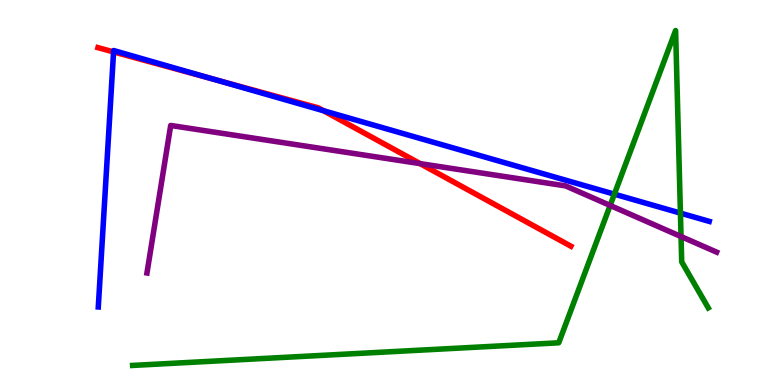[{'lines': ['blue', 'red'], 'intersections': [{'x': 1.47, 'y': 8.65}, {'x': 2.77, 'y': 7.93}, {'x': 4.17, 'y': 7.12}]}, {'lines': ['green', 'red'], 'intersections': []}, {'lines': ['purple', 'red'], 'intersections': [{'x': 5.42, 'y': 5.75}]}, {'lines': ['blue', 'green'], 'intersections': [{'x': 7.93, 'y': 4.96}, {'x': 8.78, 'y': 4.46}]}, {'lines': ['blue', 'purple'], 'intersections': []}, {'lines': ['green', 'purple'], 'intersections': [{'x': 7.87, 'y': 4.66}, {'x': 8.79, 'y': 3.86}]}]